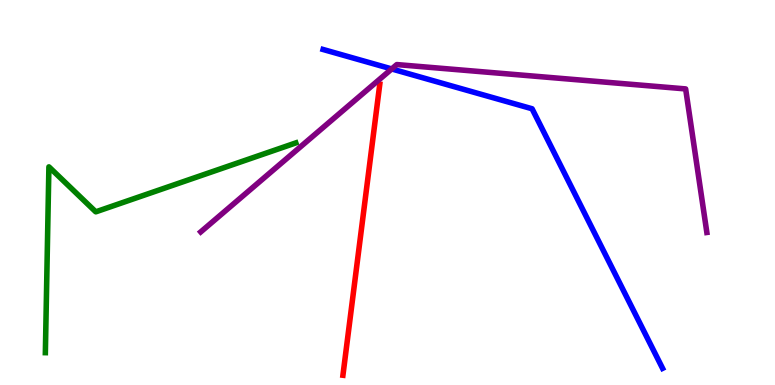[{'lines': ['blue', 'red'], 'intersections': []}, {'lines': ['green', 'red'], 'intersections': []}, {'lines': ['purple', 'red'], 'intersections': []}, {'lines': ['blue', 'green'], 'intersections': []}, {'lines': ['blue', 'purple'], 'intersections': [{'x': 5.05, 'y': 8.21}]}, {'lines': ['green', 'purple'], 'intersections': []}]